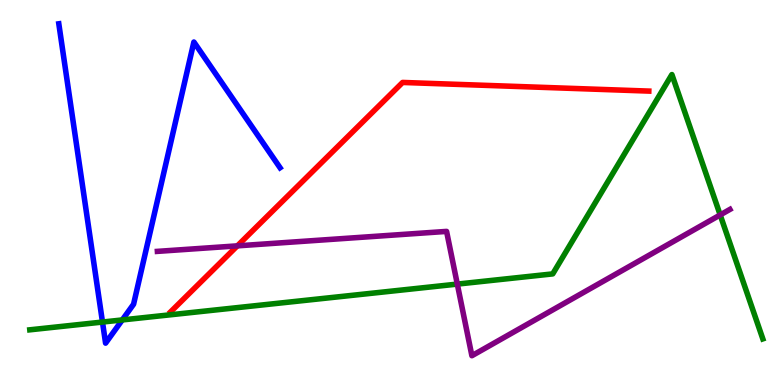[{'lines': ['blue', 'red'], 'intersections': []}, {'lines': ['green', 'red'], 'intersections': []}, {'lines': ['purple', 'red'], 'intersections': [{'x': 3.06, 'y': 3.61}]}, {'lines': ['blue', 'green'], 'intersections': [{'x': 1.32, 'y': 1.64}, {'x': 1.58, 'y': 1.69}]}, {'lines': ['blue', 'purple'], 'intersections': []}, {'lines': ['green', 'purple'], 'intersections': [{'x': 5.9, 'y': 2.62}, {'x': 9.29, 'y': 4.42}]}]